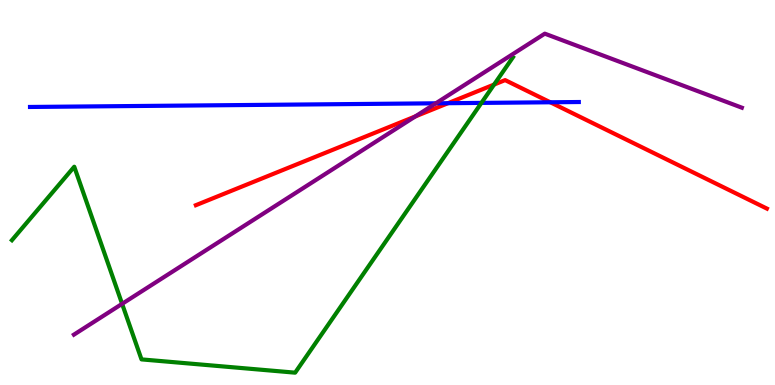[{'lines': ['blue', 'red'], 'intersections': [{'x': 5.78, 'y': 7.32}, {'x': 7.1, 'y': 7.34}]}, {'lines': ['green', 'red'], 'intersections': [{'x': 6.38, 'y': 7.8}]}, {'lines': ['purple', 'red'], 'intersections': [{'x': 5.36, 'y': 6.98}]}, {'lines': ['blue', 'green'], 'intersections': [{'x': 6.21, 'y': 7.33}]}, {'lines': ['blue', 'purple'], 'intersections': [{'x': 5.62, 'y': 7.32}]}, {'lines': ['green', 'purple'], 'intersections': [{'x': 1.58, 'y': 2.11}]}]